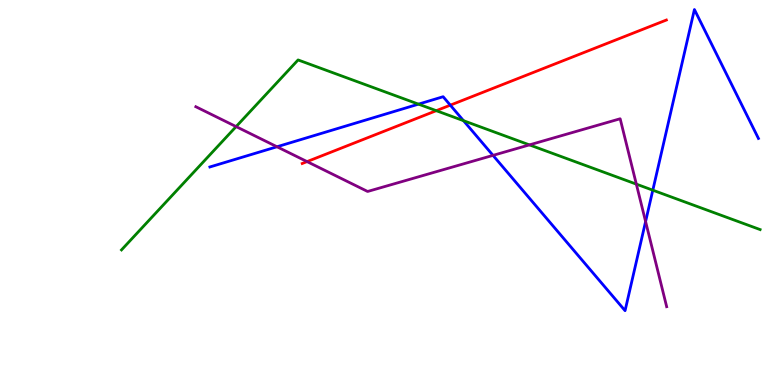[{'lines': ['blue', 'red'], 'intersections': [{'x': 5.81, 'y': 7.27}]}, {'lines': ['green', 'red'], 'intersections': [{'x': 5.63, 'y': 7.13}]}, {'lines': ['purple', 'red'], 'intersections': [{'x': 3.96, 'y': 5.8}]}, {'lines': ['blue', 'green'], 'intersections': [{'x': 5.4, 'y': 7.29}, {'x': 5.98, 'y': 6.87}, {'x': 8.42, 'y': 5.06}]}, {'lines': ['blue', 'purple'], 'intersections': [{'x': 3.57, 'y': 6.19}, {'x': 6.36, 'y': 5.96}, {'x': 8.33, 'y': 4.25}]}, {'lines': ['green', 'purple'], 'intersections': [{'x': 3.05, 'y': 6.71}, {'x': 6.83, 'y': 6.24}, {'x': 8.21, 'y': 5.22}]}]